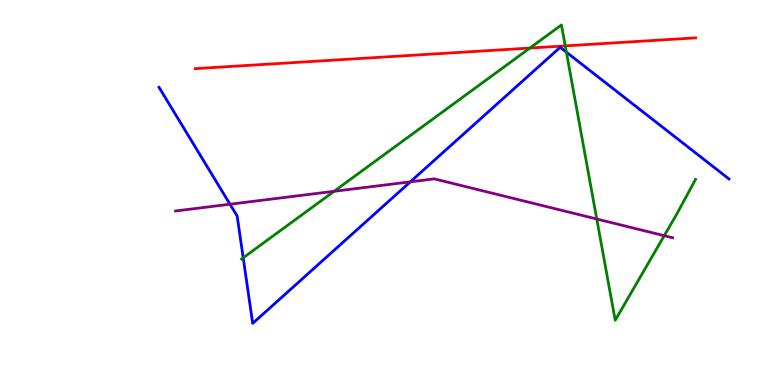[{'lines': ['blue', 'red'], 'intersections': []}, {'lines': ['green', 'red'], 'intersections': [{'x': 6.84, 'y': 8.75}, {'x': 7.29, 'y': 8.81}]}, {'lines': ['purple', 'red'], 'intersections': []}, {'lines': ['blue', 'green'], 'intersections': [{'x': 3.14, 'y': 3.3}, {'x': 7.31, 'y': 8.64}]}, {'lines': ['blue', 'purple'], 'intersections': [{'x': 2.97, 'y': 4.7}, {'x': 5.29, 'y': 5.28}]}, {'lines': ['green', 'purple'], 'intersections': [{'x': 4.31, 'y': 5.03}, {'x': 7.7, 'y': 4.31}, {'x': 8.57, 'y': 3.88}]}]